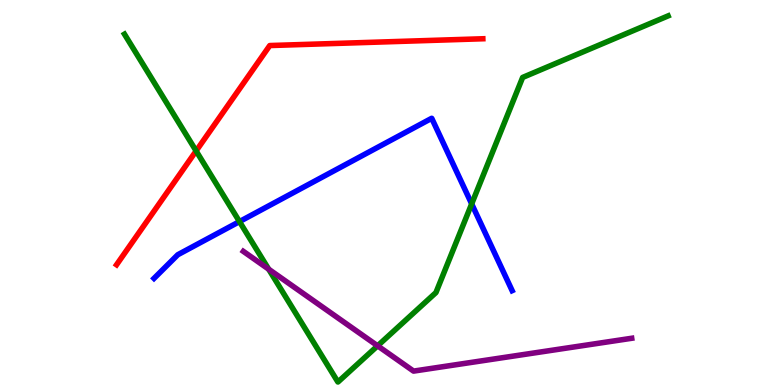[{'lines': ['blue', 'red'], 'intersections': []}, {'lines': ['green', 'red'], 'intersections': [{'x': 2.53, 'y': 6.08}]}, {'lines': ['purple', 'red'], 'intersections': []}, {'lines': ['blue', 'green'], 'intersections': [{'x': 3.09, 'y': 4.24}, {'x': 6.09, 'y': 4.7}]}, {'lines': ['blue', 'purple'], 'intersections': []}, {'lines': ['green', 'purple'], 'intersections': [{'x': 3.47, 'y': 3.01}, {'x': 4.87, 'y': 1.02}]}]